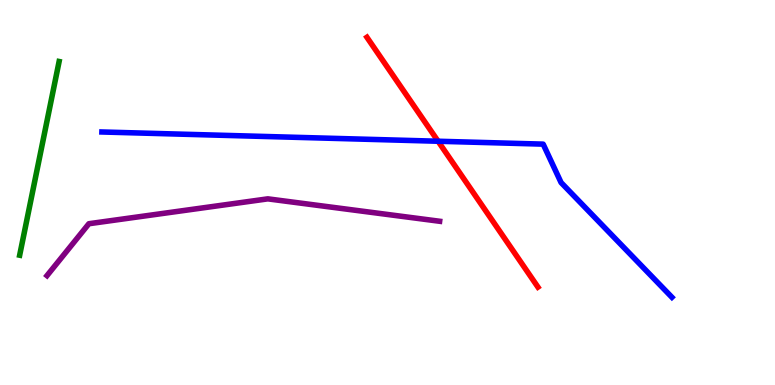[{'lines': ['blue', 'red'], 'intersections': [{'x': 5.65, 'y': 6.33}]}, {'lines': ['green', 'red'], 'intersections': []}, {'lines': ['purple', 'red'], 'intersections': []}, {'lines': ['blue', 'green'], 'intersections': []}, {'lines': ['blue', 'purple'], 'intersections': []}, {'lines': ['green', 'purple'], 'intersections': []}]